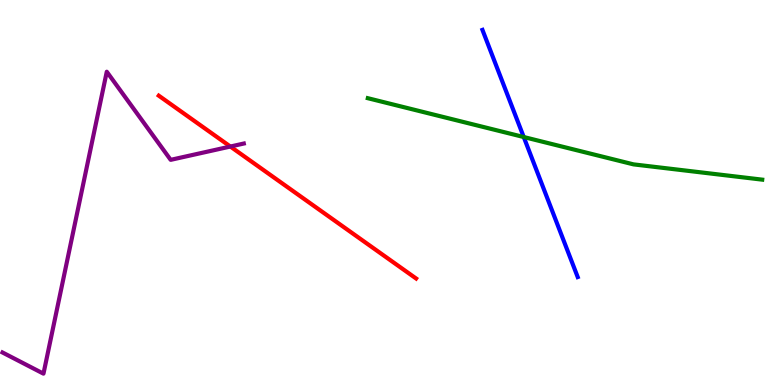[{'lines': ['blue', 'red'], 'intersections': []}, {'lines': ['green', 'red'], 'intersections': []}, {'lines': ['purple', 'red'], 'intersections': [{'x': 2.97, 'y': 6.19}]}, {'lines': ['blue', 'green'], 'intersections': [{'x': 6.76, 'y': 6.44}]}, {'lines': ['blue', 'purple'], 'intersections': []}, {'lines': ['green', 'purple'], 'intersections': []}]